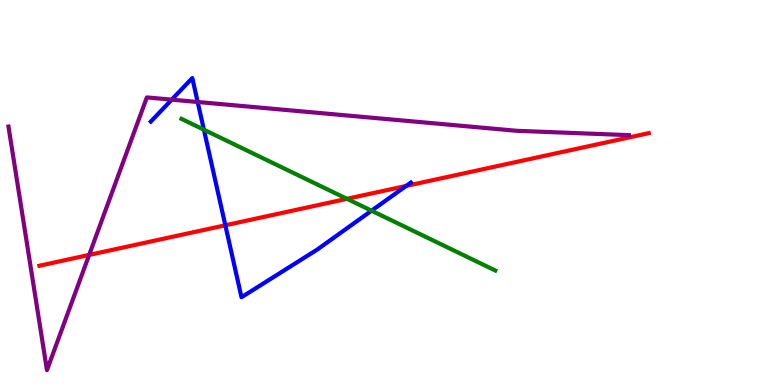[{'lines': ['blue', 'red'], 'intersections': [{'x': 2.91, 'y': 4.15}, {'x': 5.24, 'y': 5.17}]}, {'lines': ['green', 'red'], 'intersections': [{'x': 4.48, 'y': 4.84}]}, {'lines': ['purple', 'red'], 'intersections': [{'x': 1.15, 'y': 3.38}]}, {'lines': ['blue', 'green'], 'intersections': [{'x': 2.63, 'y': 6.63}, {'x': 4.79, 'y': 4.53}]}, {'lines': ['blue', 'purple'], 'intersections': [{'x': 2.22, 'y': 7.41}, {'x': 2.55, 'y': 7.35}]}, {'lines': ['green', 'purple'], 'intersections': []}]